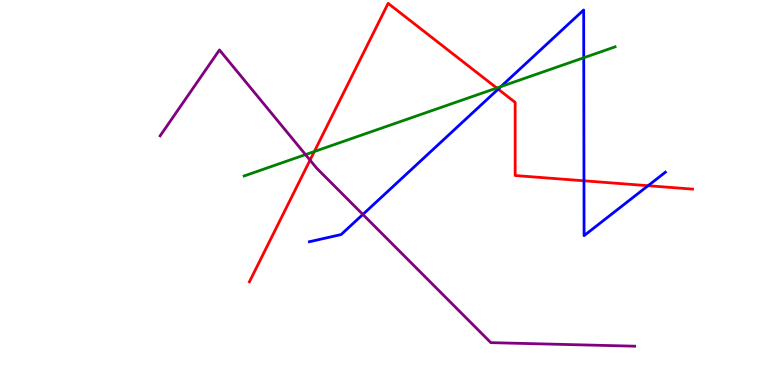[{'lines': ['blue', 'red'], 'intersections': [{'x': 6.43, 'y': 7.68}, {'x': 7.54, 'y': 5.3}, {'x': 8.36, 'y': 5.18}]}, {'lines': ['green', 'red'], 'intersections': [{'x': 4.06, 'y': 6.06}, {'x': 6.41, 'y': 7.71}]}, {'lines': ['purple', 'red'], 'intersections': [{'x': 4.0, 'y': 5.84}]}, {'lines': ['blue', 'green'], 'intersections': [{'x': 6.46, 'y': 7.75}, {'x': 7.53, 'y': 8.5}]}, {'lines': ['blue', 'purple'], 'intersections': [{'x': 4.68, 'y': 4.43}]}, {'lines': ['green', 'purple'], 'intersections': [{'x': 3.94, 'y': 5.98}]}]